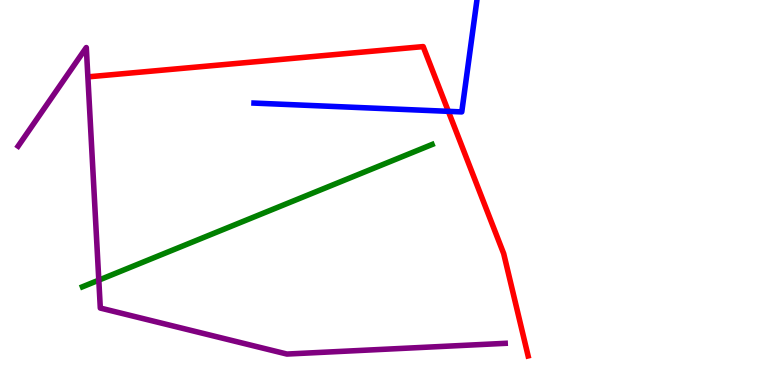[{'lines': ['blue', 'red'], 'intersections': [{'x': 5.79, 'y': 7.11}]}, {'lines': ['green', 'red'], 'intersections': []}, {'lines': ['purple', 'red'], 'intersections': []}, {'lines': ['blue', 'green'], 'intersections': []}, {'lines': ['blue', 'purple'], 'intersections': []}, {'lines': ['green', 'purple'], 'intersections': [{'x': 1.27, 'y': 2.72}]}]